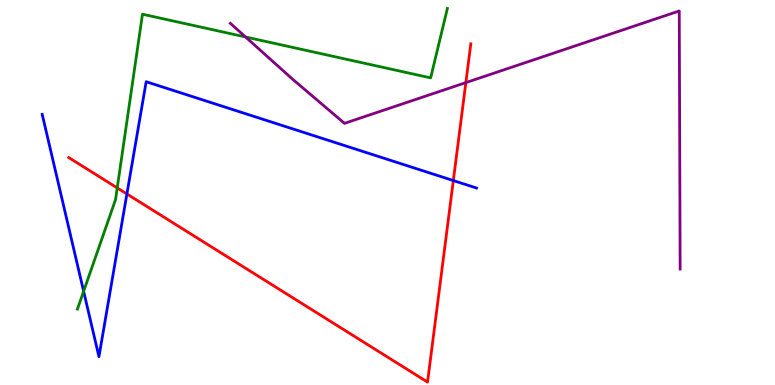[{'lines': ['blue', 'red'], 'intersections': [{'x': 1.64, 'y': 4.96}, {'x': 5.85, 'y': 5.31}]}, {'lines': ['green', 'red'], 'intersections': [{'x': 1.51, 'y': 5.12}]}, {'lines': ['purple', 'red'], 'intersections': [{'x': 6.01, 'y': 7.85}]}, {'lines': ['blue', 'green'], 'intersections': [{'x': 1.08, 'y': 2.43}]}, {'lines': ['blue', 'purple'], 'intersections': []}, {'lines': ['green', 'purple'], 'intersections': [{'x': 3.17, 'y': 9.04}]}]